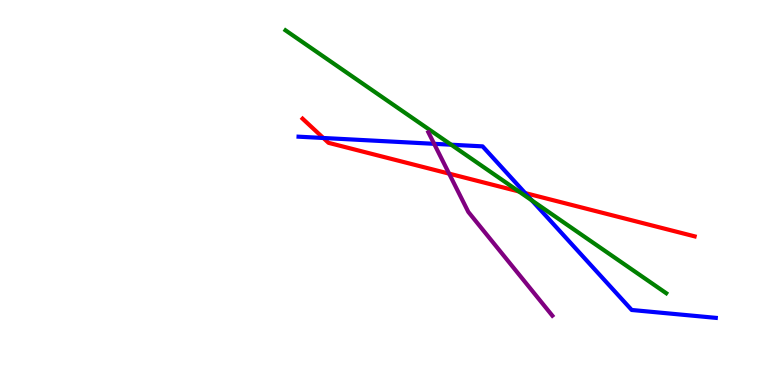[{'lines': ['blue', 'red'], 'intersections': [{'x': 4.17, 'y': 6.42}, {'x': 6.78, 'y': 4.99}]}, {'lines': ['green', 'red'], 'intersections': [{'x': 6.7, 'y': 5.03}]}, {'lines': ['purple', 'red'], 'intersections': [{'x': 5.79, 'y': 5.49}]}, {'lines': ['blue', 'green'], 'intersections': [{'x': 5.82, 'y': 6.24}, {'x': 6.86, 'y': 4.79}]}, {'lines': ['blue', 'purple'], 'intersections': [{'x': 5.6, 'y': 6.26}]}, {'lines': ['green', 'purple'], 'intersections': []}]